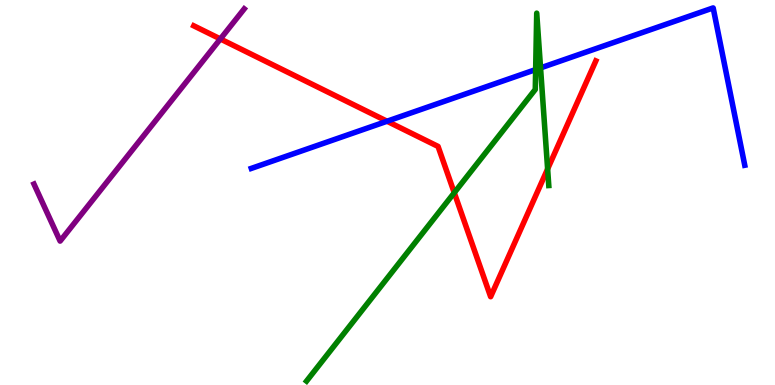[{'lines': ['blue', 'red'], 'intersections': [{'x': 4.99, 'y': 6.85}]}, {'lines': ['green', 'red'], 'intersections': [{'x': 5.86, 'y': 4.99}, {'x': 7.07, 'y': 5.61}]}, {'lines': ['purple', 'red'], 'intersections': [{'x': 2.84, 'y': 8.99}]}, {'lines': ['blue', 'green'], 'intersections': [{'x': 6.91, 'y': 8.19}, {'x': 6.97, 'y': 8.24}]}, {'lines': ['blue', 'purple'], 'intersections': []}, {'lines': ['green', 'purple'], 'intersections': []}]